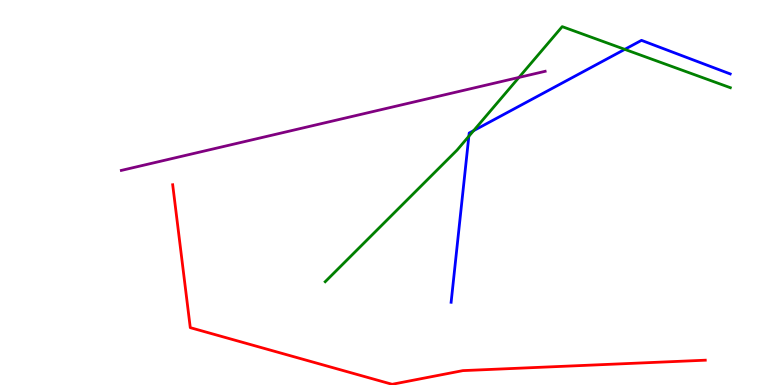[{'lines': ['blue', 'red'], 'intersections': []}, {'lines': ['green', 'red'], 'intersections': []}, {'lines': ['purple', 'red'], 'intersections': []}, {'lines': ['blue', 'green'], 'intersections': [{'x': 6.05, 'y': 6.46}, {'x': 6.11, 'y': 6.61}, {'x': 8.06, 'y': 8.72}]}, {'lines': ['blue', 'purple'], 'intersections': []}, {'lines': ['green', 'purple'], 'intersections': [{'x': 6.7, 'y': 7.99}]}]